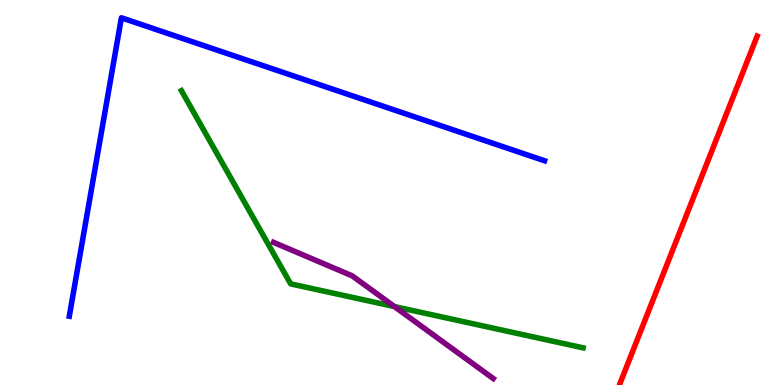[{'lines': ['blue', 'red'], 'intersections': []}, {'lines': ['green', 'red'], 'intersections': []}, {'lines': ['purple', 'red'], 'intersections': []}, {'lines': ['blue', 'green'], 'intersections': []}, {'lines': ['blue', 'purple'], 'intersections': []}, {'lines': ['green', 'purple'], 'intersections': [{'x': 5.09, 'y': 2.04}]}]